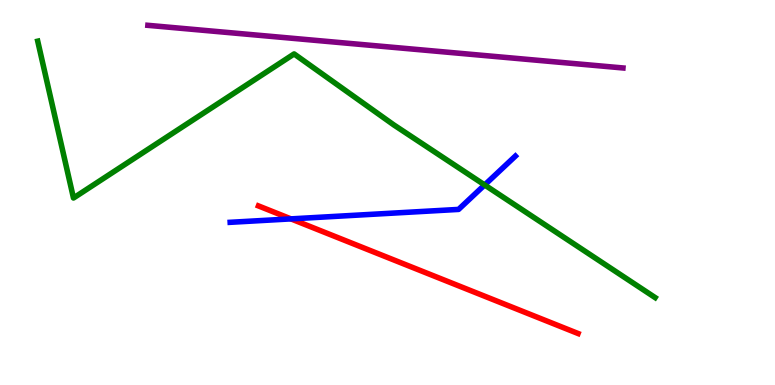[{'lines': ['blue', 'red'], 'intersections': [{'x': 3.75, 'y': 4.31}]}, {'lines': ['green', 'red'], 'intersections': []}, {'lines': ['purple', 'red'], 'intersections': []}, {'lines': ['blue', 'green'], 'intersections': [{'x': 6.25, 'y': 5.2}]}, {'lines': ['blue', 'purple'], 'intersections': []}, {'lines': ['green', 'purple'], 'intersections': []}]